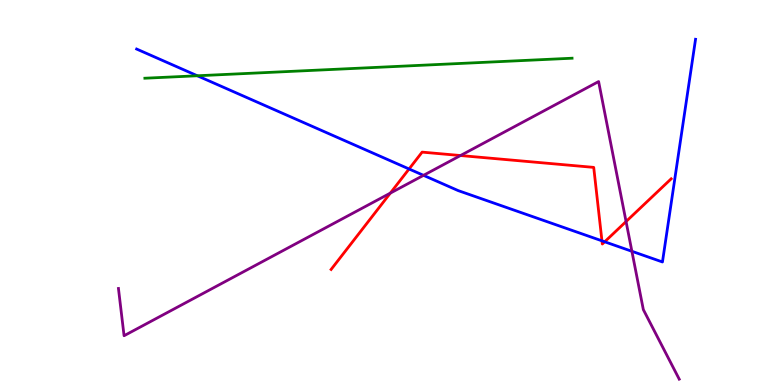[{'lines': ['blue', 'red'], 'intersections': [{'x': 5.28, 'y': 5.61}, {'x': 7.77, 'y': 3.74}, {'x': 7.8, 'y': 3.72}]}, {'lines': ['green', 'red'], 'intersections': []}, {'lines': ['purple', 'red'], 'intersections': [{'x': 5.04, 'y': 4.98}, {'x': 5.94, 'y': 5.96}, {'x': 8.08, 'y': 4.25}]}, {'lines': ['blue', 'green'], 'intersections': [{'x': 2.55, 'y': 8.03}]}, {'lines': ['blue', 'purple'], 'intersections': [{'x': 5.46, 'y': 5.45}, {'x': 8.15, 'y': 3.47}]}, {'lines': ['green', 'purple'], 'intersections': []}]